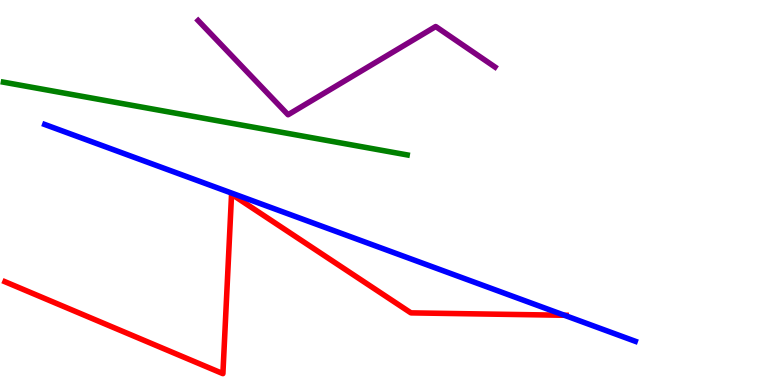[{'lines': ['blue', 'red'], 'intersections': [{'x': 7.28, 'y': 1.81}]}, {'lines': ['green', 'red'], 'intersections': []}, {'lines': ['purple', 'red'], 'intersections': []}, {'lines': ['blue', 'green'], 'intersections': []}, {'lines': ['blue', 'purple'], 'intersections': []}, {'lines': ['green', 'purple'], 'intersections': []}]